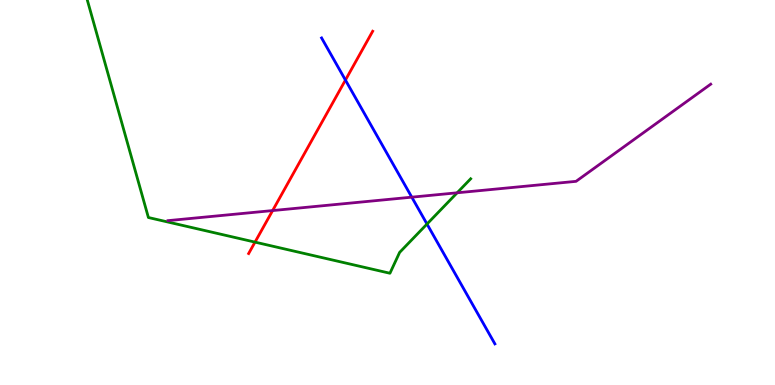[{'lines': ['blue', 'red'], 'intersections': [{'x': 4.46, 'y': 7.92}]}, {'lines': ['green', 'red'], 'intersections': [{'x': 3.29, 'y': 3.71}]}, {'lines': ['purple', 'red'], 'intersections': [{'x': 3.52, 'y': 4.53}]}, {'lines': ['blue', 'green'], 'intersections': [{'x': 5.51, 'y': 4.18}]}, {'lines': ['blue', 'purple'], 'intersections': [{'x': 5.31, 'y': 4.88}]}, {'lines': ['green', 'purple'], 'intersections': [{'x': 5.9, 'y': 4.99}]}]